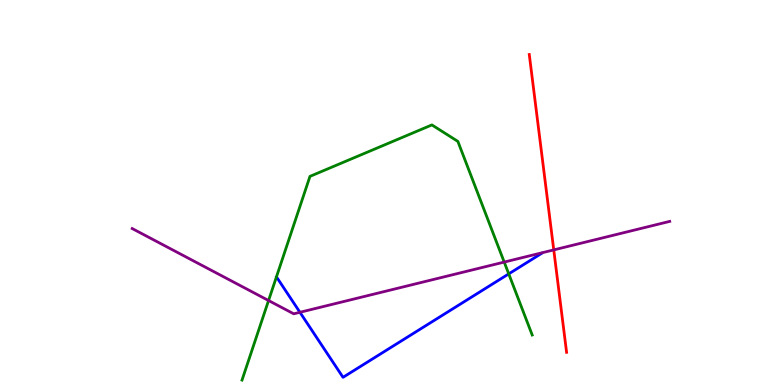[{'lines': ['blue', 'red'], 'intersections': []}, {'lines': ['green', 'red'], 'intersections': []}, {'lines': ['purple', 'red'], 'intersections': [{'x': 7.15, 'y': 3.51}]}, {'lines': ['blue', 'green'], 'intersections': [{'x': 6.56, 'y': 2.89}]}, {'lines': ['blue', 'purple'], 'intersections': [{'x': 3.87, 'y': 1.89}]}, {'lines': ['green', 'purple'], 'intersections': [{'x': 3.47, 'y': 2.19}, {'x': 6.51, 'y': 3.19}]}]